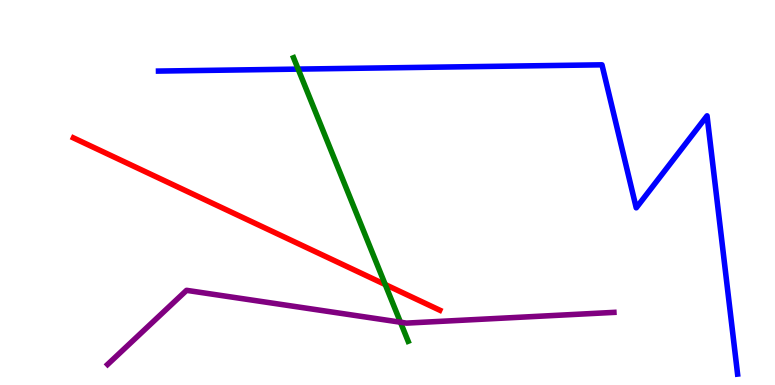[{'lines': ['blue', 'red'], 'intersections': []}, {'lines': ['green', 'red'], 'intersections': [{'x': 4.97, 'y': 2.61}]}, {'lines': ['purple', 'red'], 'intersections': []}, {'lines': ['blue', 'green'], 'intersections': [{'x': 3.85, 'y': 8.21}]}, {'lines': ['blue', 'purple'], 'intersections': []}, {'lines': ['green', 'purple'], 'intersections': [{'x': 5.17, 'y': 1.63}]}]